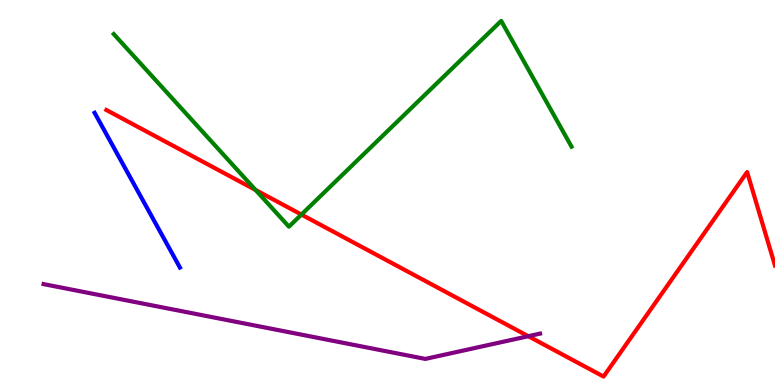[{'lines': ['blue', 'red'], 'intersections': []}, {'lines': ['green', 'red'], 'intersections': [{'x': 3.3, 'y': 5.07}, {'x': 3.89, 'y': 4.43}]}, {'lines': ['purple', 'red'], 'intersections': [{'x': 6.82, 'y': 1.27}]}, {'lines': ['blue', 'green'], 'intersections': []}, {'lines': ['blue', 'purple'], 'intersections': []}, {'lines': ['green', 'purple'], 'intersections': []}]